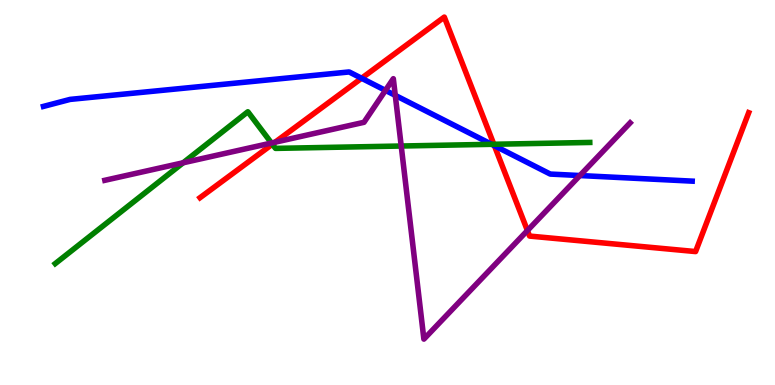[{'lines': ['blue', 'red'], 'intersections': [{'x': 4.67, 'y': 7.97}, {'x': 6.38, 'y': 6.22}]}, {'lines': ['green', 'red'], 'intersections': [{'x': 3.51, 'y': 6.25}, {'x': 6.37, 'y': 6.25}]}, {'lines': ['purple', 'red'], 'intersections': [{'x': 3.55, 'y': 6.31}, {'x': 6.81, 'y': 4.01}]}, {'lines': ['blue', 'green'], 'intersections': [{'x': 6.34, 'y': 6.25}]}, {'lines': ['blue', 'purple'], 'intersections': [{'x': 4.97, 'y': 7.65}, {'x': 5.1, 'y': 7.52}, {'x': 7.48, 'y': 5.44}]}, {'lines': ['green', 'purple'], 'intersections': [{'x': 2.36, 'y': 5.77}, {'x': 3.5, 'y': 6.29}, {'x': 5.18, 'y': 6.21}]}]